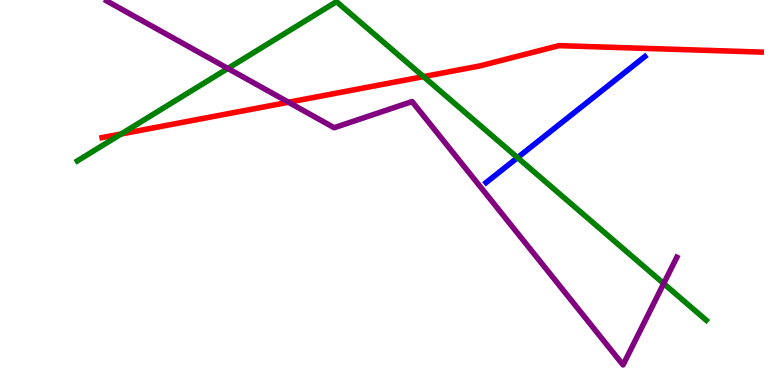[{'lines': ['blue', 'red'], 'intersections': []}, {'lines': ['green', 'red'], 'intersections': [{'x': 1.56, 'y': 6.52}, {'x': 5.46, 'y': 8.01}]}, {'lines': ['purple', 'red'], 'intersections': [{'x': 3.72, 'y': 7.34}]}, {'lines': ['blue', 'green'], 'intersections': [{'x': 6.68, 'y': 5.91}]}, {'lines': ['blue', 'purple'], 'intersections': []}, {'lines': ['green', 'purple'], 'intersections': [{'x': 2.94, 'y': 8.22}, {'x': 8.56, 'y': 2.63}]}]